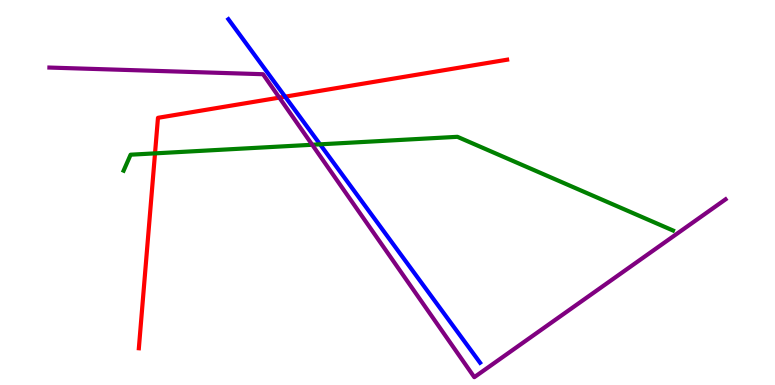[{'lines': ['blue', 'red'], 'intersections': [{'x': 3.68, 'y': 7.49}]}, {'lines': ['green', 'red'], 'intersections': [{'x': 2.0, 'y': 6.02}]}, {'lines': ['purple', 'red'], 'intersections': [{'x': 3.6, 'y': 7.46}]}, {'lines': ['blue', 'green'], 'intersections': [{'x': 4.13, 'y': 6.25}]}, {'lines': ['blue', 'purple'], 'intersections': []}, {'lines': ['green', 'purple'], 'intersections': [{'x': 4.03, 'y': 6.24}]}]